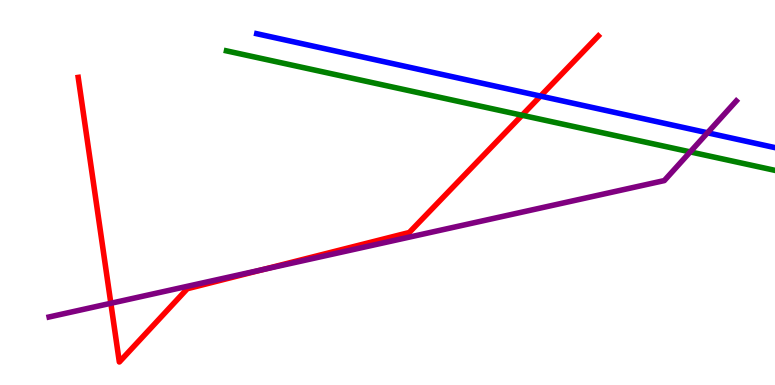[{'lines': ['blue', 'red'], 'intersections': [{'x': 6.97, 'y': 7.5}]}, {'lines': ['green', 'red'], 'intersections': [{'x': 6.74, 'y': 7.01}]}, {'lines': ['purple', 'red'], 'intersections': [{'x': 1.43, 'y': 2.12}, {'x': 3.39, 'y': 3.0}]}, {'lines': ['blue', 'green'], 'intersections': []}, {'lines': ['blue', 'purple'], 'intersections': [{'x': 9.13, 'y': 6.55}]}, {'lines': ['green', 'purple'], 'intersections': [{'x': 8.91, 'y': 6.05}]}]